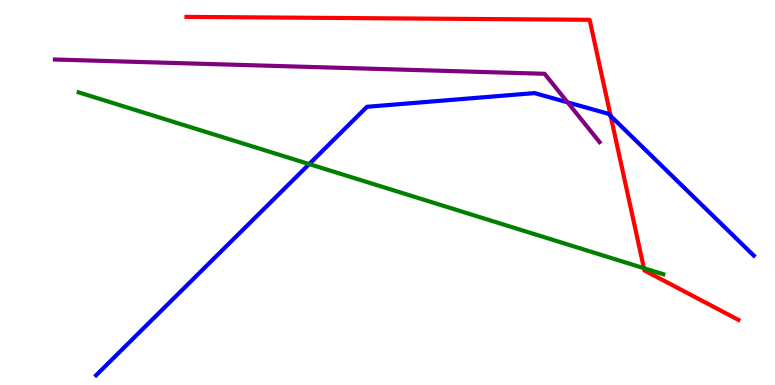[{'lines': ['blue', 'red'], 'intersections': [{'x': 7.88, 'y': 6.99}]}, {'lines': ['green', 'red'], 'intersections': [{'x': 8.31, 'y': 3.03}]}, {'lines': ['purple', 'red'], 'intersections': []}, {'lines': ['blue', 'green'], 'intersections': [{'x': 3.99, 'y': 5.74}]}, {'lines': ['blue', 'purple'], 'intersections': [{'x': 7.32, 'y': 7.34}]}, {'lines': ['green', 'purple'], 'intersections': []}]